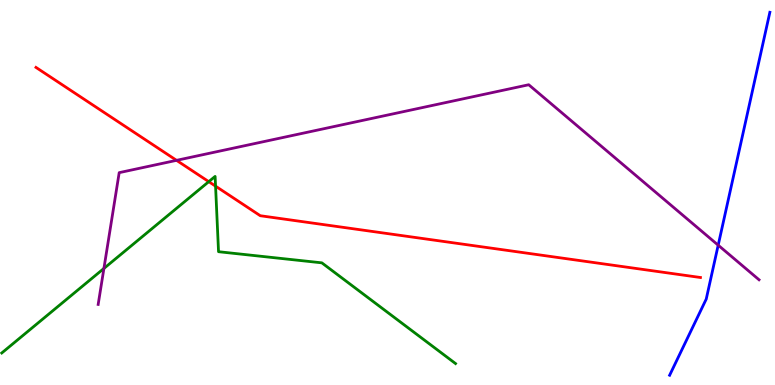[{'lines': ['blue', 'red'], 'intersections': []}, {'lines': ['green', 'red'], 'intersections': [{'x': 2.69, 'y': 5.28}, {'x': 2.78, 'y': 5.16}]}, {'lines': ['purple', 'red'], 'intersections': [{'x': 2.28, 'y': 5.84}]}, {'lines': ['blue', 'green'], 'intersections': []}, {'lines': ['blue', 'purple'], 'intersections': [{'x': 9.27, 'y': 3.63}]}, {'lines': ['green', 'purple'], 'intersections': [{'x': 1.34, 'y': 3.03}]}]